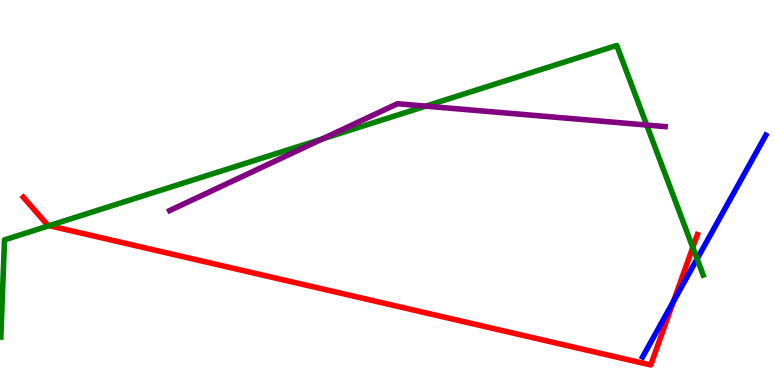[{'lines': ['blue', 'red'], 'intersections': [{'x': 8.69, 'y': 2.17}]}, {'lines': ['green', 'red'], 'intersections': [{'x': 0.635, 'y': 4.14}, {'x': 8.94, 'y': 3.57}]}, {'lines': ['purple', 'red'], 'intersections': []}, {'lines': ['blue', 'green'], 'intersections': [{'x': 8.99, 'y': 3.28}]}, {'lines': ['blue', 'purple'], 'intersections': []}, {'lines': ['green', 'purple'], 'intersections': [{'x': 4.16, 'y': 6.39}, {'x': 5.49, 'y': 7.24}, {'x': 8.34, 'y': 6.75}]}]